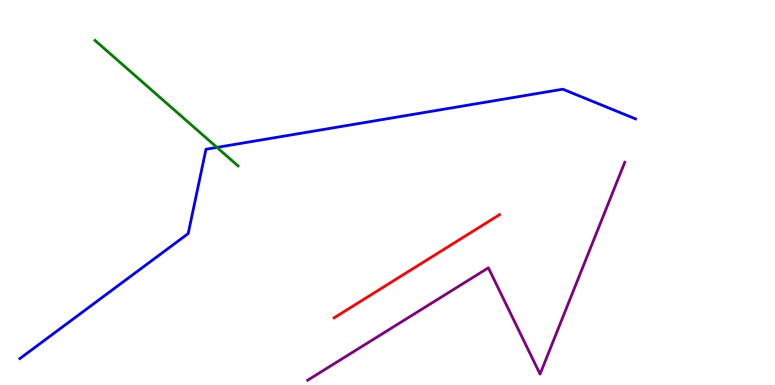[{'lines': ['blue', 'red'], 'intersections': []}, {'lines': ['green', 'red'], 'intersections': []}, {'lines': ['purple', 'red'], 'intersections': []}, {'lines': ['blue', 'green'], 'intersections': [{'x': 2.8, 'y': 6.17}]}, {'lines': ['blue', 'purple'], 'intersections': []}, {'lines': ['green', 'purple'], 'intersections': []}]